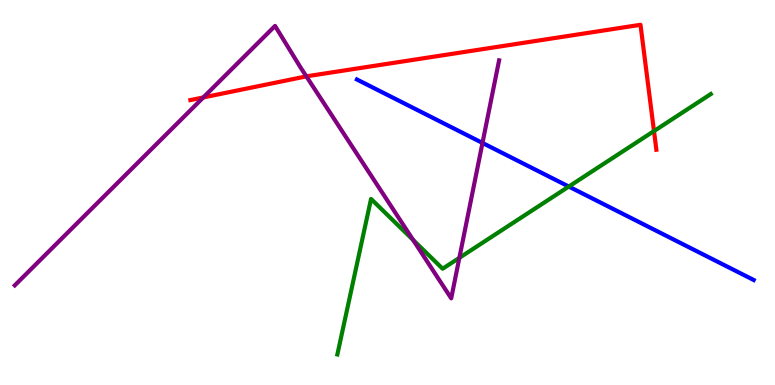[{'lines': ['blue', 'red'], 'intersections': []}, {'lines': ['green', 'red'], 'intersections': [{'x': 8.44, 'y': 6.6}]}, {'lines': ['purple', 'red'], 'intersections': [{'x': 2.62, 'y': 7.47}, {'x': 3.95, 'y': 8.02}]}, {'lines': ['blue', 'green'], 'intersections': [{'x': 7.34, 'y': 5.15}]}, {'lines': ['blue', 'purple'], 'intersections': [{'x': 6.23, 'y': 6.29}]}, {'lines': ['green', 'purple'], 'intersections': [{'x': 5.33, 'y': 3.77}, {'x': 5.93, 'y': 3.3}]}]